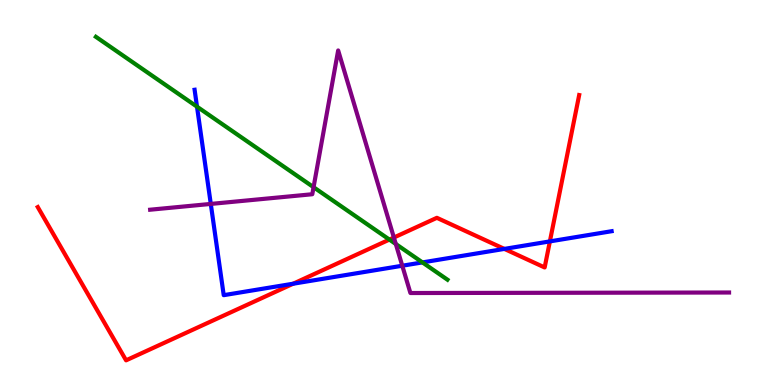[{'lines': ['blue', 'red'], 'intersections': [{'x': 3.78, 'y': 2.63}, {'x': 6.51, 'y': 3.54}, {'x': 7.1, 'y': 3.73}]}, {'lines': ['green', 'red'], 'intersections': [{'x': 5.02, 'y': 3.78}]}, {'lines': ['purple', 'red'], 'intersections': [{'x': 5.08, 'y': 3.83}]}, {'lines': ['blue', 'green'], 'intersections': [{'x': 2.54, 'y': 7.23}, {'x': 5.45, 'y': 3.18}]}, {'lines': ['blue', 'purple'], 'intersections': [{'x': 2.72, 'y': 4.7}, {'x': 5.19, 'y': 3.1}]}, {'lines': ['green', 'purple'], 'intersections': [{'x': 4.05, 'y': 5.14}, {'x': 5.11, 'y': 3.66}]}]